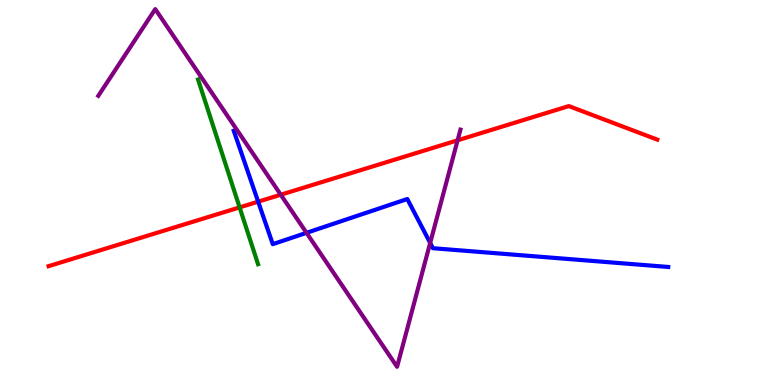[{'lines': ['blue', 'red'], 'intersections': [{'x': 3.33, 'y': 4.76}]}, {'lines': ['green', 'red'], 'intersections': [{'x': 3.09, 'y': 4.61}]}, {'lines': ['purple', 'red'], 'intersections': [{'x': 3.62, 'y': 4.94}, {'x': 5.9, 'y': 6.36}]}, {'lines': ['blue', 'green'], 'intersections': []}, {'lines': ['blue', 'purple'], 'intersections': [{'x': 3.96, 'y': 3.95}, {'x': 5.55, 'y': 3.69}]}, {'lines': ['green', 'purple'], 'intersections': []}]